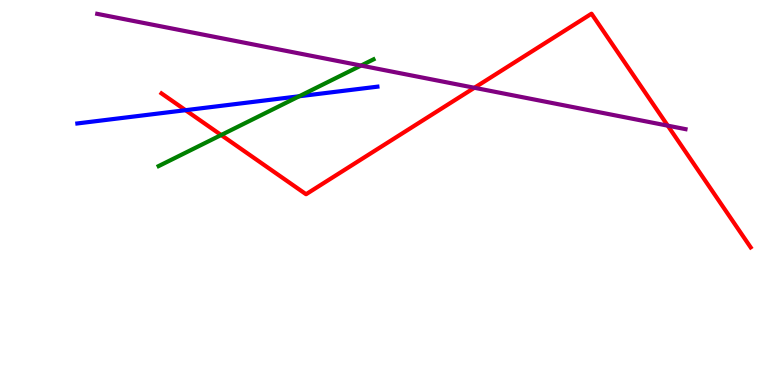[{'lines': ['blue', 'red'], 'intersections': [{'x': 2.39, 'y': 7.14}]}, {'lines': ['green', 'red'], 'intersections': [{'x': 2.85, 'y': 6.49}]}, {'lines': ['purple', 'red'], 'intersections': [{'x': 6.12, 'y': 7.72}, {'x': 8.62, 'y': 6.74}]}, {'lines': ['blue', 'green'], 'intersections': [{'x': 3.86, 'y': 7.5}]}, {'lines': ['blue', 'purple'], 'intersections': []}, {'lines': ['green', 'purple'], 'intersections': [{'x': 4.66, 'y': 8.3}]}]